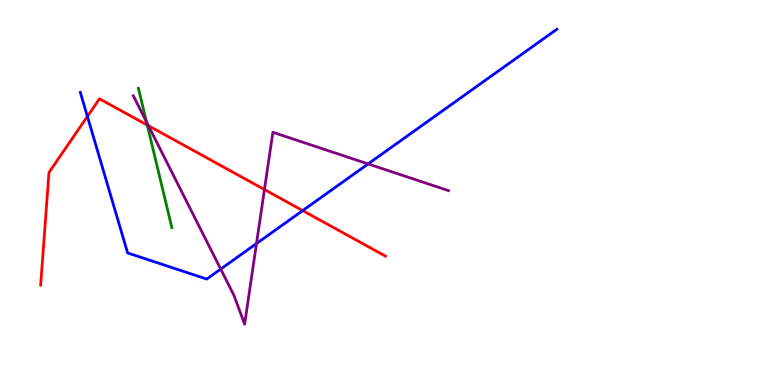[{'lines': ['blue', 'red'], 'intersections': [{'x': 1.13, 'y': 6.98}, {'x': 3.91, 'y': 4.53}]}, {'lines': ['green', 'red'], 'intersections': [{'x': 1.9, 'y': 6.75}]}, {'lines': ['purple', 'red'], 'intersections': [{'x': 1.91, 'y': 6.73}, {'x': 3.41, 'y': 5.08}]}, {'lines': ['blue', 'green'], 'intersections': []}, {'lines': ['blue', 'purple'], 'intersections': [{'x': 2.85, 'y': 3.01}, {'x': 3.31, 'y': 3.67}, {'x': 4.75, 'y': 5.74}]}, {'lines': ['green', 'purple'], 'intersections': [{'x': 1.89, 'y': 6.83}]}]